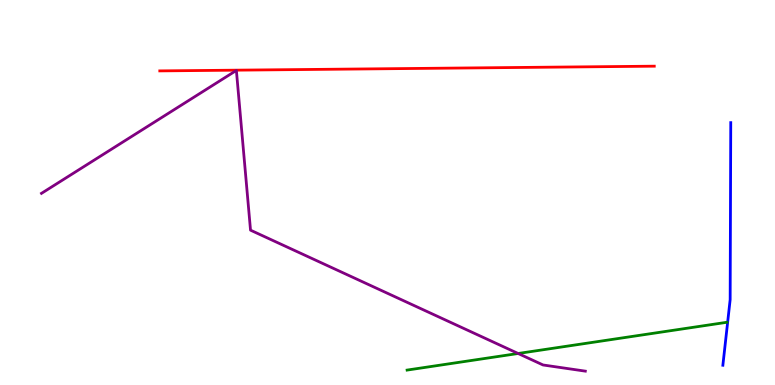[{'lines': ['blue', 'red'], 'intersections': []}, {'lines': ['green', 'red'], 'intersections': []}, {'lines': ['purple', 'red'], 'intersections': []}, {'lines': ['blue', 'green'], 'intersections': []}, {'lines': ['blue', 'purple'], 'intersections': []}, {'lines': ['green', 'purple'], 'intersections': [{'x': 6.69, 'y': 0.818}]}]